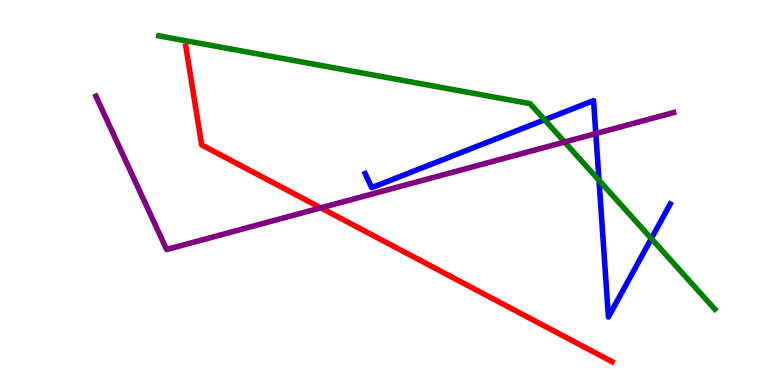[{'lines': ['blue', 'red'], 'intersections': []}, {'lines': ['green', 'red'], 'intersections': []}, {'lines': ['purple', 'red'], 'intersections': [{'x': 4.14, 'y': 4.6}]}, {'lines': ['blue', 'green'], 'intersections': [{'x': 7.03, 'y': 6.89}, {'x': 7.73, 'y': 5.32}, {'x': 8.4, 'y': 3.8}]}, {'lines': ['blue', 'purple'], 'intersections': [{'x': 7.69, 'y': 6.53}]}, {'lines': ['green', 'purple'], 'intersections': [{'x': 7.28, 'y': 6.31}]}]